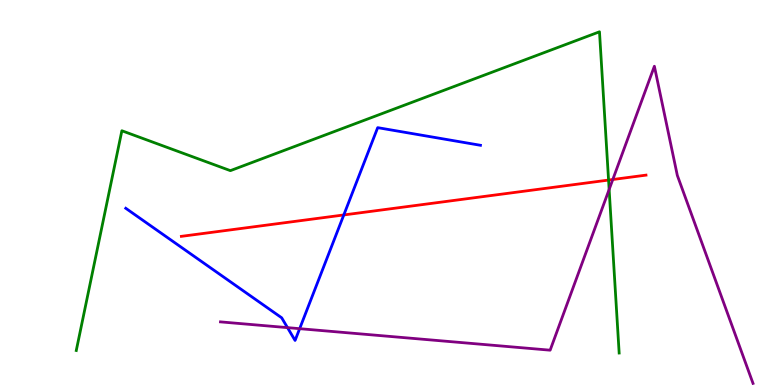[{'lines': ['blue', 'red'], 'intersections': [{'x': 4.44, 'y': 4.42}]}, {'lines': ['green', 'red'], 'intersections': [{'x': 7.85, 'y': 5.32}]}, {'lines': ['purple', 'red'], 'intersections': [{'x': 7.91, 'y': 5.34}]}, {'lines': ['blue', 'green'], 'intersections': []}, {'lines': ['blue', 'purple'], 'intersections': [{'x': 3.71, 'y': 1.49}, {'x': 3.87, 'y': 1.46}]}, {'lines': ['green', 'purple'], 'intersections': [{'x': 7.86, 'y': 5.08}]}]